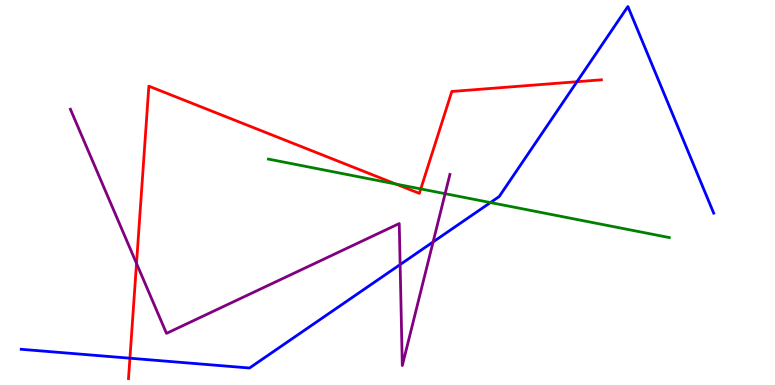[{'lines': ['blue', 'red'], 'intersections': [{'x': 1.68, 'y': 0.696}, {'x': 7.44, 'y': 7.88}]}, {'lines': ['green', 'red'], 'intersections': [{'x': 5.11, 'y': 5.22}, {'x': 5.43, 'y': 5.09}]}, {'lines': ['purple', 'red'], 'intersections': [{'x': 1.76, 'y': 3.16}]}, {'lines': ['blue', 'green'], 'intersections': [{'x': 6.33, 'y': 4.74}]}, {'lines': ['blue', 'purple'], 'intersections': [{'x': 5.16, 'y': 3.13}, {'x': 5.59, 'y': 3.72}]}, {'lines': ['green', 'purple'], 'intersections': [{'x': 5.74, 'y': 4.97}]}]